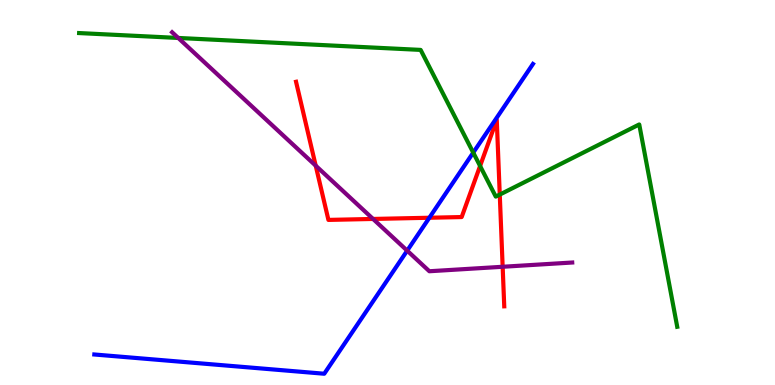[{'lines': ['blue', 'red'], 'intersections': [{'x': 5.54, 'y': 4.34}]}, {'lines': ['green', 'red'], 'intersections': [{'x': 6.19, 'y': 5.69}, {'x': 6.45, 'y': 4.95}]}, {'lines': ['purple', 'red'], 'intersections': [{'x': 4.07, 'y': 5.7}, {'x': 4.81, 'y': 4.31}, {'x': 6.49, 'y': 3.07}]}, {'lines': ['blue', 'green'], 'intersections': [{'x': 6.11, 'y': 6.04}]}, {'lines': ['blue', 'purple'], 'intersections': [{'x': 5.25, 'y': 3.49}]}, {'lines': ['green', 'purple'], 'intersections': [{'x': 2.3, 'y': 9.01}]}]